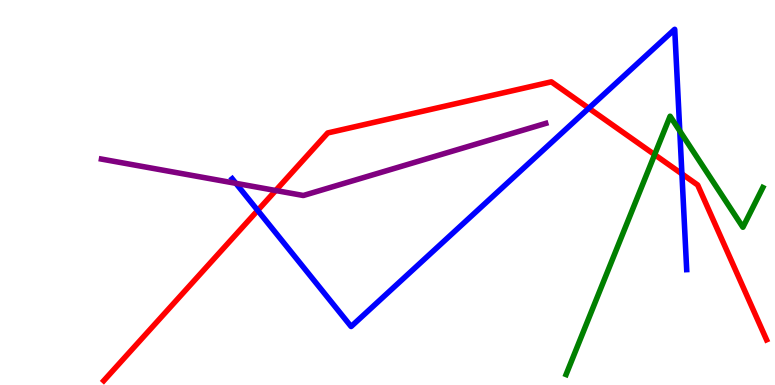[{'lines': ['blue', 'red'], 'intersections': [{'x': 3.33, 'y': 4.53}, {'x': 7.6, 'y': 7.19}, {'x': 8.8, 'y': 5.48}]}, {'lines': ['green', 'red'], 'intersections': [{'x': 8.45, 'y': 5.98}]}, {'lines': ['purple', 'red'], 'intersections': [{'x': 3.56, 'y': 5.05}]}, {'lines': ['blue', 'green'], 'intersections': [{'x': 8.77, 'y': 6.6}]}, {'lines': ['blue', 'purple'], 'intersections': [{'x': 3.04, 'y': 5.24}]}, {'lines': ['green', 'purple'], 'intersections': []}]